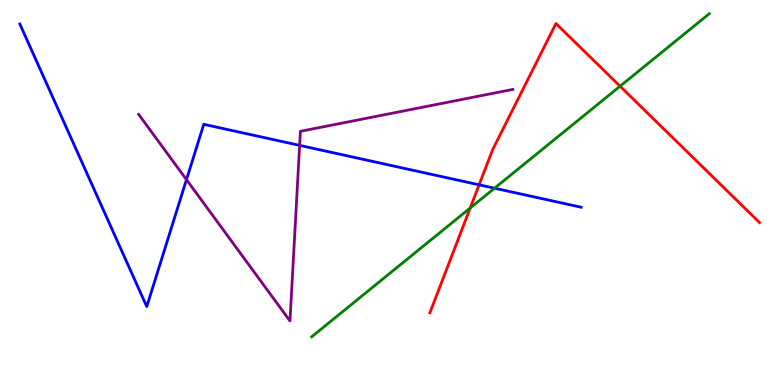[{'lines': ['blue', 'red'], 'intersections': [{'x': 6.18, 'y': 5.2}]}, {'lines': ['green', 'red'], 'intersections': [{'x': 6.07, 'y': 4.6}, {'x': 8.0, 'y': 7.76}]}, {'lines': ['purple', 'red'], 'intersections': []}, {'lines': ['blue', 'green'], 'intersections': [{'x': 6.38, 'y': 5.11}]}, {'lines': ['blue', 'purple'], 'intersections': [{'x': 2.41, 'y': 5.33}, {'x': 3.87, 'y': 6.22}]}, {'lines': ['green', 'purple'], 'intersections': []}]